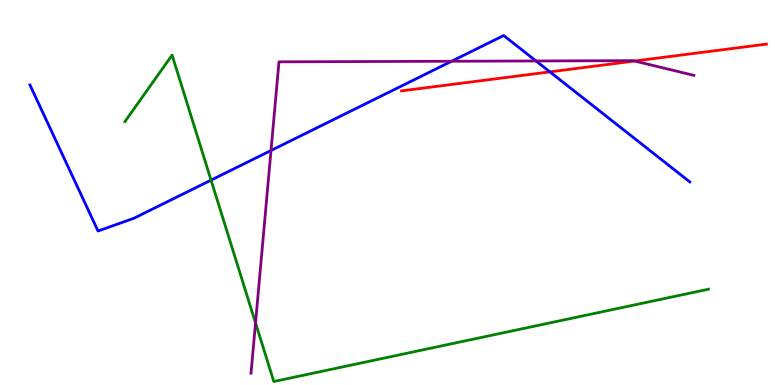[{'lines': ['blue', 'red'], 'intersections': [{'x': 7.1, 'y': 8.13}]}, {'lines': ['green', 'red'], 'intersections': []}, {'lines': ['purple', 'red'], 'intersections': [{'x': 8.19, 'y': 8.42}]}, {'lines': ['blue', 'green'], 'intersections': [{'x': 2.72, 'y': 5.32}]}, {'lines': ['blue', 'purple'], 'intersections': [{'x': 3.5, 'y': 6.09}, {'x': 5.83, 'y': 8.41}, {'x': 6.92, 'y': 8.42}]}, {'lines': ['green', 'purple'], 'intersections': [{'x': 3.3, 'y': 1.61}]}]